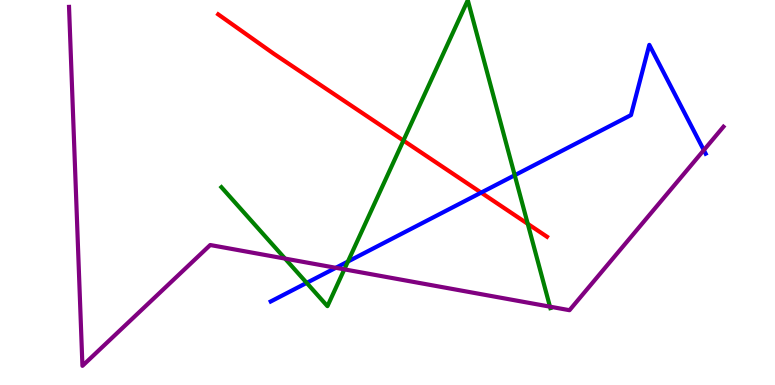[{'lines': ['blue', 'red'], 'intersections': [{'x': 6.21, 'y': 5.0}]}, {'lines': ['green', 'red'], 'intersections': [{'x': 5.21, 'y': 6.35}, {'x': 6.81, 'y': 4.19}]}, {'lines': ['purple', 'red'], 'intersections': []}, {'lines': ['blue', 'green'], 'intersections': [{'x': 3.96, 'y': 2.65}, {'x': 4.49, 'y': 3.21}, {'x': 6.64, 'y': 5.45}]}, {'lines': ['blue', 'purple'], 'intersections': [{'x': 4.33, 'y': 3.04}, {'x': 9.08, 'y': 6.1}]}, {'lines': ['green', 'purple'], 'intersections': [{'x': 3.68, 'y': 3.28}, {'x': 4.44, 'y': 3.0}, {'x': 7.1, 'y': 2.03}]}]